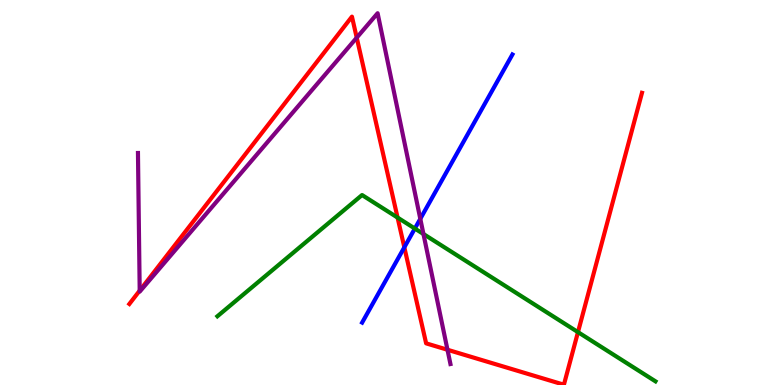[{'lines': ['blue', 'red'], 'intersections': [{'x': 5.22, 'y': 3.58}]}, {'lines': ['green', 'red'], 'intersections': [{'x': 5.13, 'y': 4.35}, {'x': 7.46, 'y': 1.37}]}, {'lines': ['purple', 'red'], 'intersections': [{'x': 1.8, 'y': 2.45}, {'x': 4.6, 'y': 9.02}, {'x': 5.77, 'y': 0.915}]}, {'lines': ['blue', 'green'], 'intersections': [{'x': 5.35, 'y': 4.06}]}, {'lines': ['blue', 'purple'], 'intersections': [{'x': 5.42, 'y': 4.32}]}, {'lines': ['green', 'purple'], 'intersections': [{'x': 5.46, 'y': 3.92}]}]